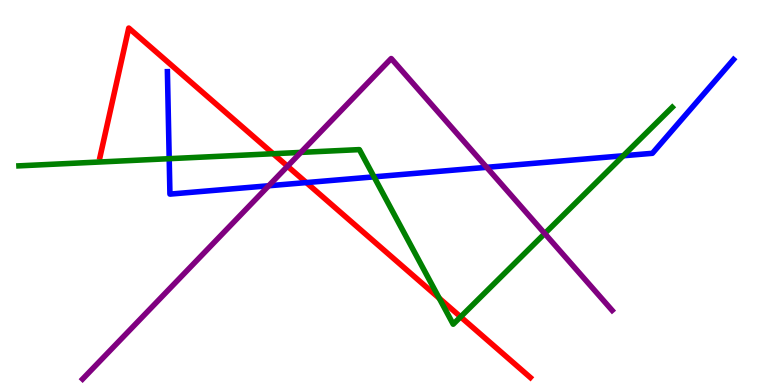[{'lines': ['blue', 'red'], 'intersections': [{'x': 3.95, 'y': 5.26}]}, {'lines': ['green', 'red'], 'intersections': [{'x': 3.52, 'y': 6.01}, {'x': 5.67, 'y': 2.25}, {'x': 5.94, 'y': 1.77}]}, {'lines': ['purple', 'red'], 'intersections': [{'x': 3.71, 'y': 5.68}]}, {'lines': ['blue', 'green'], 'intersections': [{'x': 2.18, 'y': 5.88}, {'x': 4.83, 'y': 5.41}, {'x': 8.04, 'y': 5.95}]}, {'lines': ['blue', 'purple'], 'intersections': [{'x': 3.47, 'y': 5.18}, {'x': 6.28, 'y': 5.65}]}, {'lines': ['green', 'purple'], 'intersections': [{'x': 3.88, 'y': 6.04}, {'x': 7.03, 'y': 3.93}]}]